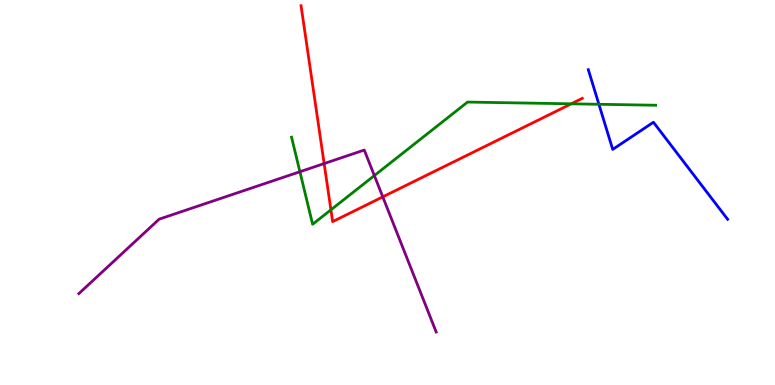[{'lines': ['blue', 'red'], 'intersections': []}, {'lines': ['green', 'red'], 'intersections': [{'x': 4.27, 'y': 4.55}, {'x': 7.37, 'y': 7.3}]}, {'lines': ['purple', 'red'], 'intersections': [{'x': 4.18, 'y': 5.75}, {'x': 4.94, 'y': 4.89}]}, {'lines': ['blue', 'green'], 'intersections': [{'x': 7.73, 'y': 7.29}]}, {'lines': ['blue', 'purple'], 'intersections': []}, {'lines': ['green', 'purple'], 'intersections': [{'x': 3.87, 'y': 5.54}, {'x': 4.83, 'y': 5.44}]}]